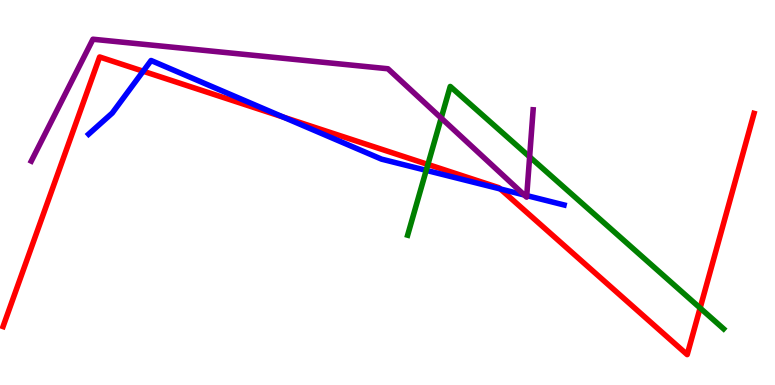[{'lines': ['blue', 'red'], 'intersections': [{'x': 1.85, 'y': 8.15}, {'x': 3.66, 'y': 6.96}, {'x': 6.46, 'y': 5.09}]}, {'lines': ['green', 'red'], 'intersections': [{'x': 5.52, 'y': 5.73}, {'x': 9.03, 'y': 2.0}]}, {'lines': ['purple', 'red'], 'intersections': []}, {'lines': ['blue', 'green'], 'intersections': [{'x': 5.5, 'y': 5.58}]}, {'lines': ['blue', 'purple'], 'intersections': [{'x': 6.76, 'y': 4.94}, {'x': 6.8, 'y': 4.92}]}, {'lines': ['green', 'purple'], 'intersections': [{'x': 5.69, 'y': 6.93}, {'x': 6.83, 'y': 5.93}]}]